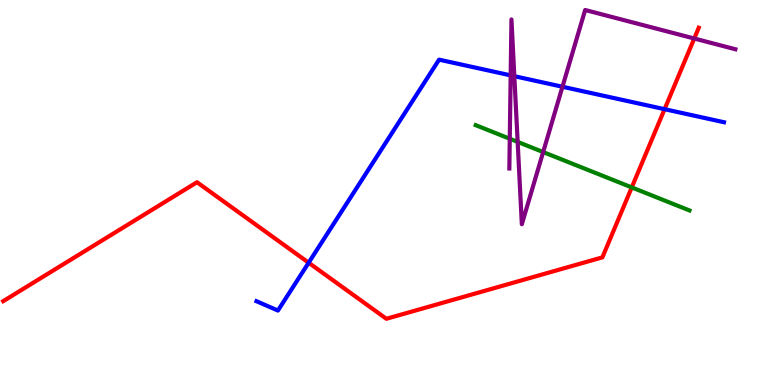[{'lines': ['blue', 'red'], 'intersections': [{'x': 3.98, 'y': 3.18}, {'x': 8.58, 'y': 7.16}]}, {'lines': ['green', 'red'], 'intersections': [{'x': 8.15, 'y': 5.13}]}, {'lines': ['purple', 'red'], 'intersections': [{'x': 8.96, 'y': 9.0}]}, {'lines': ['blue', 'green'], 'intersections': []}, {'lines': ['blue', 'purple'], 'intersections': [{'x': 6.59, 'y': 8.04}, {'x': 6.64, 'y': 8.02}, {'x': 7.26, 'y': 7.75}]}, {'lines': ['green', 'purple'], 'intersections': [{'x': 6.58, 'y': 6.4}, {'x': 6.68, 'y': 6.31}, {'x': 7.01, 'y': 6.05}]}]